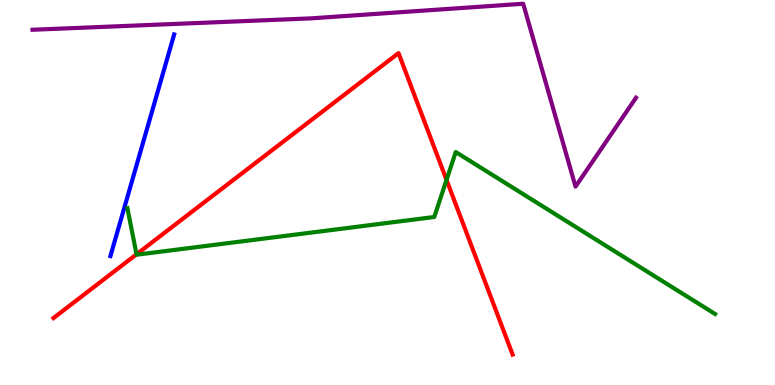[{'lines': ['blue', 'red'], 'intersections': []}, {'lines': ['green', 'red'], 'intersections': [{'x': 1.76, 'y': 3.4}, {'x': 5.76, 'y': 5.33}]}, {'lines': ['purple', 'red'], 'intersections': []}, {'lines': ['blue', 'green'], 'intersections': []}, {'lines': ['blue', 'purple'], 'intersections': []}, {'lines': ['green', 'purple'], 'intersections': []}]